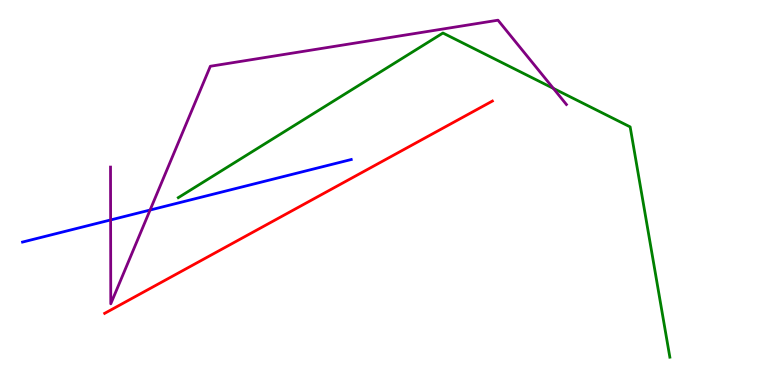[{'lines': ['blue', 'red'], 'intersections': []}, {'lines': ['green', 'red'], 'intersections': []}, {'lines': ['purple', 'red'], 'intersections': []}, {'lines': ['blue', 'green'], 'intersections': []}, {'lines': ['blue', 'purple'], 'intersections': [{'x': 1.43, 'y': 4.29}, {'x': 1.94, 'y': 4.54}]}, {'lines': ['green', 'purple'], 'intersections': [{'x': 7.14, 'y': 7.7}]}]